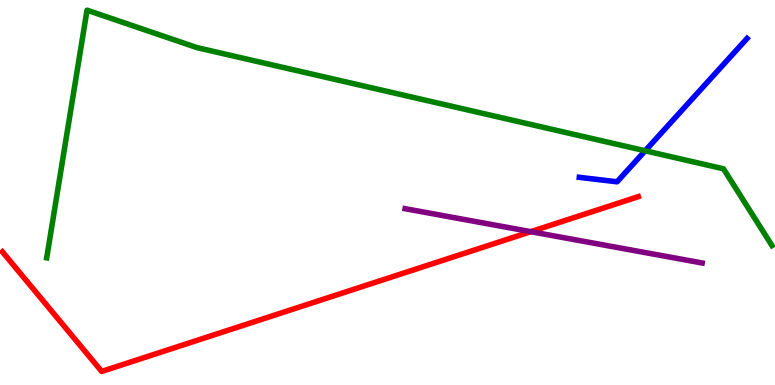[{'lines': ['blue', 'red'], 'intersections': []}, {'lines': ['green', 'red'], 'intersections': []}, {'lines': ['purple', 'red'], 'intersections': [{'x': 6.85, 'y': 3.98}]}, {'lines': ['blue', 'green'], 'intersections': [{'x': 8.32, 'y': 6.08}]}, {'lines': ['blue', 'purple'], 'intersections': []}, {'lines': ['green', 'purple'], 'intersections': []}]